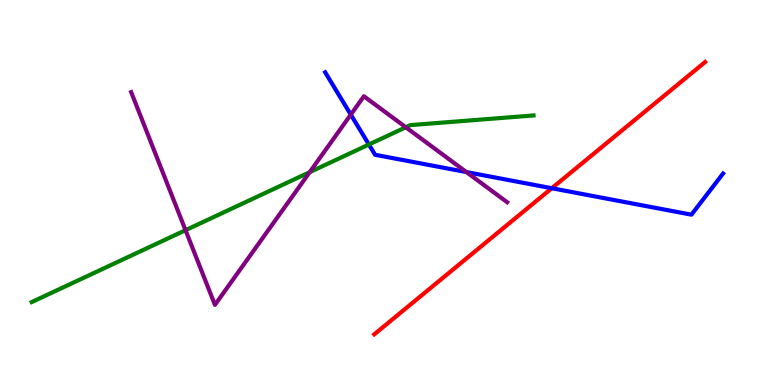[{'lines': ['blue', 'red'], 'intersections': [{'x': 7.12, 'y': 5.11}]}, {'lines': ['green', 'red'], 'intersections': []}, {'lines': ['purple', 'red'], 'intersections': []}, {'lines': ['blue', 'green'], 'intersections': [{'x': 4.76, 'y': 6.25}]}, {'lines': ['blue', 'purple'], 'intersections': [{'x': 4.53, 'y': 7.02}, {'x': 6.02, 'y': 5.53}]}, {'lines': ['green', 'purple'], 'intersections': [{'x': 2.39, 'y': 4.02}, {'x': 4.0, 'y': 5.53}, {'x': 5.24, 'y': 6.69}]}]